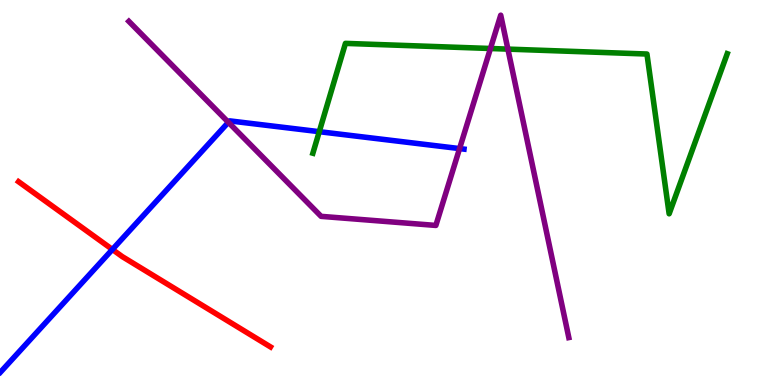[{'lines': ['blue', 'red'], 'intersections': [{'x': 1.45, 'y': 3.52}]}, {'lines': ['green', 'red'], 'intersections': []}, {'lines': ['purple', 'red'], 'intersections': []}, {'lines': ['blue', 'green'], 'intersections': [{'x': 4.12, 'y': 6.58}]}, {'lines': ['blue', 'purple'], 'intersections': [{'x': 2.95, 'y': 6.82}, {'x': 5.93, 'y': 6.14}]}, {'lines': ['green', 'purple'], 'intersections': [{'x': 6.33, 'y': 8.74}, {'x': 6.55, 'y': 8.72}]}]